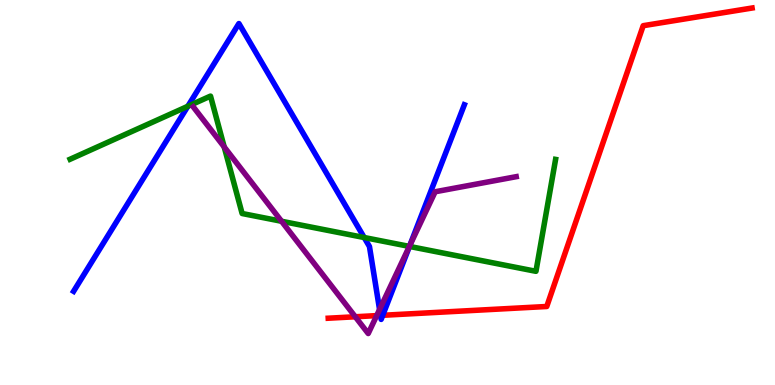[{'lines': ['blue', 'red'], 'intersections': [{'x': 4.91, 'y': 1.81}, {'x': 4.94, 'y': 1.81}]}, {'lines': ['green', 'red'], 'intersections': []}, {'lines': ['purple', 'red'], 'intersections': [{'x': 4.58, 'y': 1.77}, {'x': 4.86, 'y': 1.8}]}, {'lines': ['blue', 'green'], 'intersections': [{'x': 2.42, 'y': 7.24}, {'x': 4.7, 'y': 3.83}, {'x': 5.28, 'y': 3.6}]}, {'lines': ['blue', 'purple'], 'intersections': [{'x': 4.9, 'y': 1.96}, {'x': 5.29, 'y': 3.63}]}, {'lines': ['green', 'purple'], 'intersections': [{'x': 2.89, 'y': 6.18}, {'x': 3.63, 'y': 4.25}, {'x': 5.28, 'y': 3.6}]}]